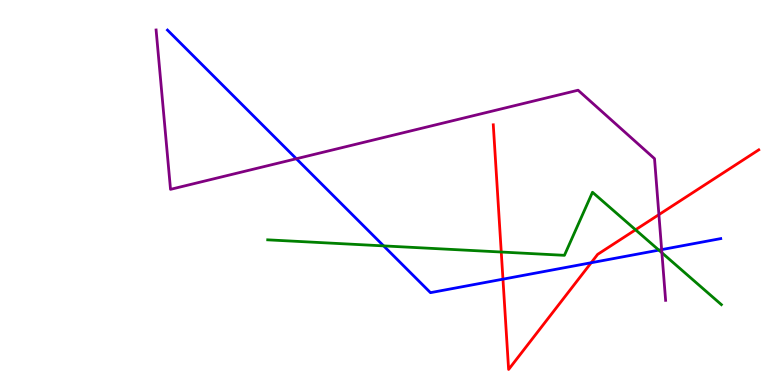[{'lines': ['blue', 'red'], 'intersections': [{'x': 6.49, 'y': 2.75}, {'x': 7.63, 'y': 3.18}]}, {'lines': ['green', 'red'], 'intersections': [{'x': 6.47, 'y': 3.45}, {'x': 8.2, 'y': 4.03}]}, {'lines': ['purple', 'red'], 'intersections': [{'x': 8.5, 'y': 4.43}]}, {'lines': ['blue', 'green'], 'intersections': [{'x': 4.95, 'y': 3.61}, {'x': 8.5, 'y': 3.5}]}, {'lines': ['blue', 'purple'], 'intersections': [{'x': 3.82, 'y': 5.88}, {'x': 8.54, 'y': 3.52}]}, {'lines': ['green', 'purple'], 'intersections': [{'x': 8.54, 'y': 3.43}]}]